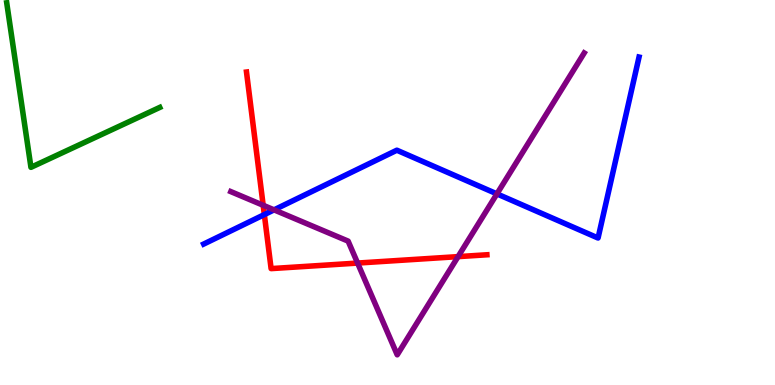[{'lines': ['blue', 'red'], 'intersections': [{'x': 3.41, 'y': 4.43}]}, {'lines': ['green', 'red'], 'intersections': []}, {'lines': ['purple', 'red'], 'intersections': [{'x': 3.4, 'y': 4.67}, {'x': 4.61, 'y': 3.17}, {'x': 5.91, 'y': 3.33}]}, {'lines': ['blue', 'green'], 'intersections': []}, {'lines': ['blue', 'purple'], 'intersections': [{'x': 3.54, 'y': 4.55}, {'x': 6.41, 'y': 4.96}]}, {'lines': ['green', 'purple'], 'intersections': []}]